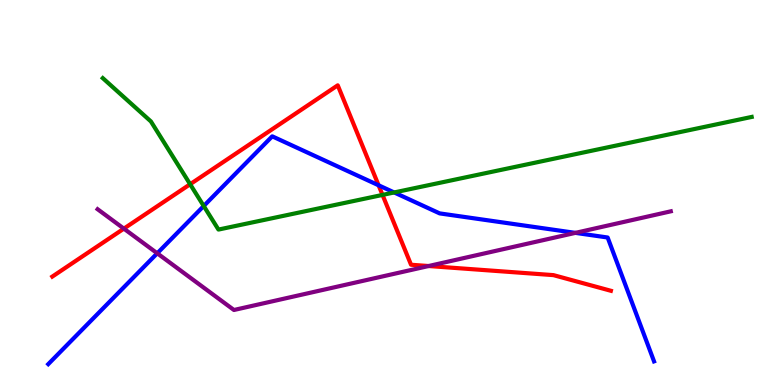[{'lines': ['blue', 'red'], 'intersections': [{'x': 4.89, 'y': 5.19}]}, {'lines': ['green', 'red'], 'intersections': [{'x': 2.45, 'y': 5.21}, {'x': 4.94, 'y': 4.94}]}, {'lines': ['purple', 'red'], 'intersections': [{'x': 1.6, 'y': 4.06}, {'x': 5.53, 'y': 3.09}]}, {'lines': ['blue', 'green'], 'intersections': [{'x': 2.63, 'y': 4.65}, {'x': 5.09, 'y': 5.0}]}, {'lines': ['blue', 'purple'], 'intersections': [{'x': 2.03, 'y': 3.42}, {'x': 7.42, 'y': 3.95}]}, {'lines': ['green', 'purple'], 'intersections': []}]